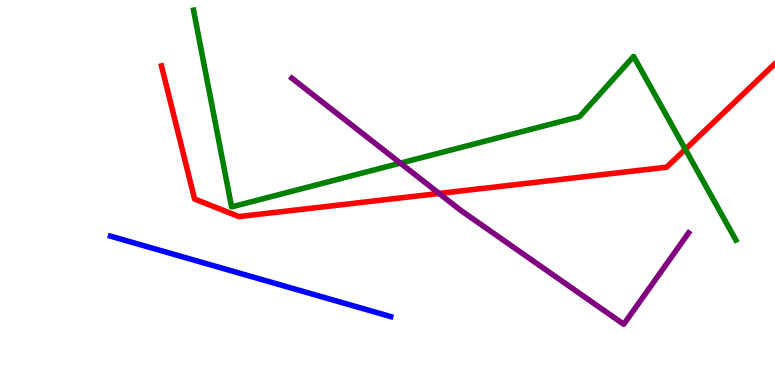[{'lines': ['blue', 'red'], 'intersections': []}, {'lines': ['green', 'red'], 'intersections': [{'x': 8.84, 'y': 6.12}]}, {'lines': ['purple', 'red'], 'intersections': [{'x': 5.67, 'y': 4.97}]}, {'lines': ['blue', 'green'], 'intersections': []}, {'lines': ['blue', 'purple'], 'intersections': []}, {'lines': ['green', 'purple'], 'intersections': [{'x': 5.17, 'y': 5.76}]}]